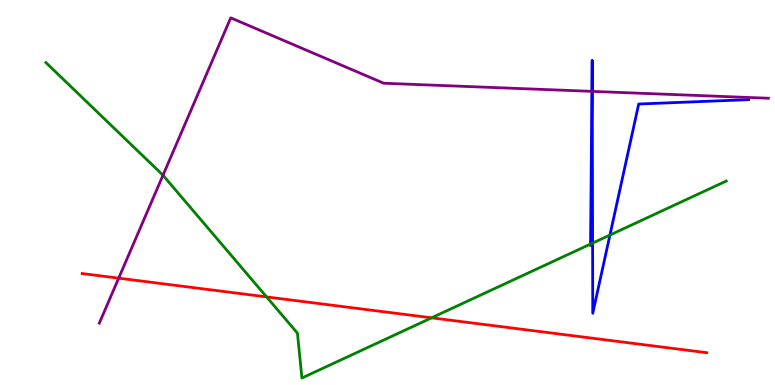[{'lines': ['blue', 'red'], 'intersections': []}, {'lines': ['green', 'red'], 'intersections': [{'x': 3.44, 'y': 2.29}, {'x': 5.57, 'y': 1.74}]}, {'lines': ['purple', 'red'], 'intersections': [{'x': 1.53, 'y': 2.77}]}, {'lines': ['blue', 'green'], 'intersections': [{'x': 7.62, 'y': 3.66}, {'x': 7.65, 'y': 3.69}, {'x': 7.87, 'y': 3.89}]}, {'lines': ['blue', 'purple'], 'intersections': [{'x': 7.64, 'y': 7.63}, {'x': 7.64, 'y': 7.63}]}, {'lines': ['green', 'purple'], 'intersections': [{'x': 2.1, 'y': 5.45}]}]